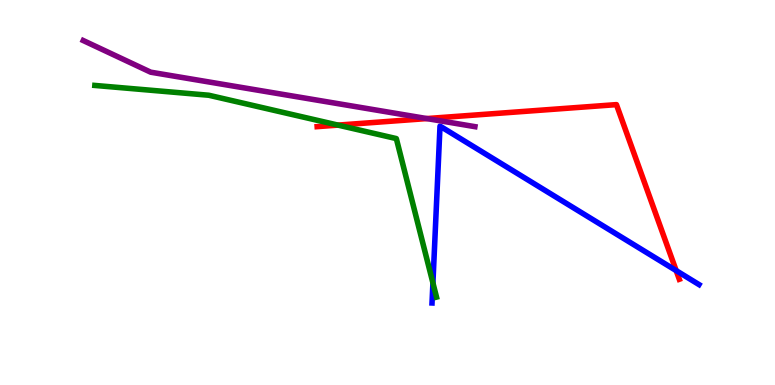[{'lines': ['blue', 'red'], 'intersections': [{'x': 8.72, 'y': 2.97}]}, {'lines': ['green', 'red'], 'intersections': [{'x': 4.36, 'y': 6.75}]}, {'lines': ['purple', 'red'], 'intersections': [{'x': 5.51, 'y': 6.92}]}, {'lines': ['blue', 'green'], 'intersections': [{'x': 5.59, 'y': 2.65}]}, {'lines': ['blue', 'purple'], 'intersections': []}, {'lines': ['green', 'purple'], 'intersections': []}]